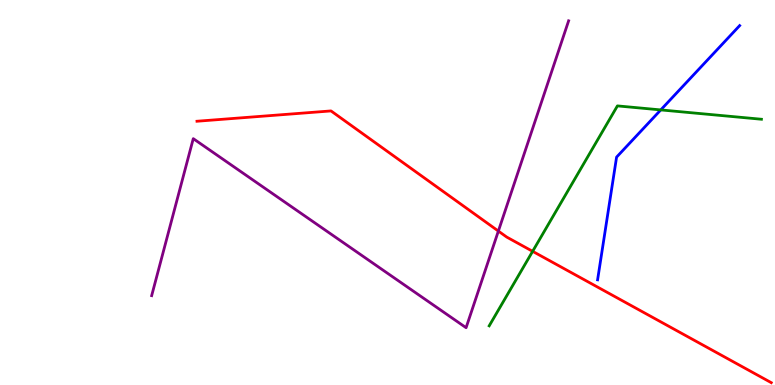[{'lines': ['blue', 'red'], 'intersections': []}, {'lines': ['green', 'red'], 'intersections': [{'x': 6.87, 'y': 3.47}]}, {'lines': ['purple', 'red'], 'intersections': [{'x': 6.43, 'y': 4.0}]}, {'lines': ['blue', 'green'], 'intersections': [{'x': 8.53, 'y': 7.15}]}, {'lines': ['blue', 'purple'], 'intersections': []}, {'lines': ['green', 'purple'], 'intersections': []}]